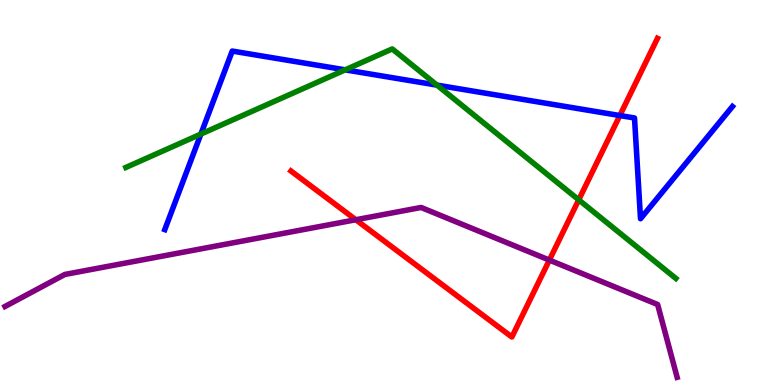[{'lines': ['blue', 'red'], 'intersections': [{'x': 8.0, 'y': 7.0}]}, {'lines': ['green', 'red'], 'intersections': [{'x': 7.47, 'y': 4.81}]}, {'lines': ['purple', 'red'], 'intersections': [{'x': 4.59, 'y': 4.29}, {'x': 7.09, 'y': 3.24}]}, {'lines': ['blue', 'green'], 'intersections': [{'x': 2.59, 'y': 6.52}, {'x': 4.45, 'y': 8.19}, {'x': 5.64, 'y': 7.79}]}, {'lines': ['blue', 'purple'], 'intersections': []}, {'lines': ['green', 'purple'], 'intersections': []}]